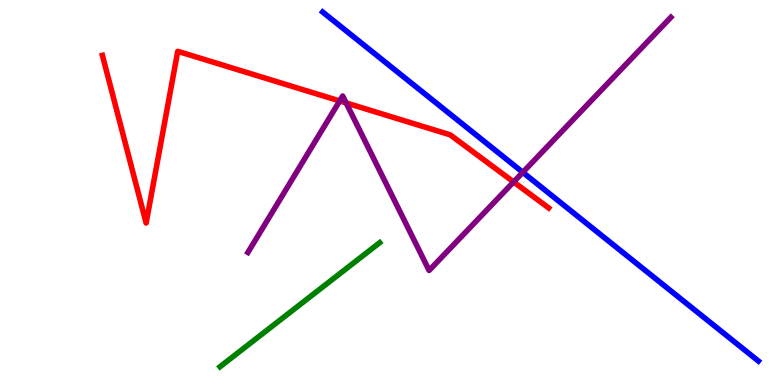[{'lines': ['blue', 'red'], 'intersections': []}, {'lines': ['green', 'red'], 'intersections': []}, {'lines': ['purple', 'red'], 'intersections': [{'x': 4.38, 'y': 7.38}, {'x': 4.47, 'y': 7.33}, {'x': 6.63, 'y': 5.27}]}, {'lines': ['blue', 'green'], 'intersections': []}, {'lines': ['blue', 'purple'], 'intersections': [{'x': 6.75, 'y': 5.52}]}, {'lines': ['green', 'purple'], 'intersections': []}]